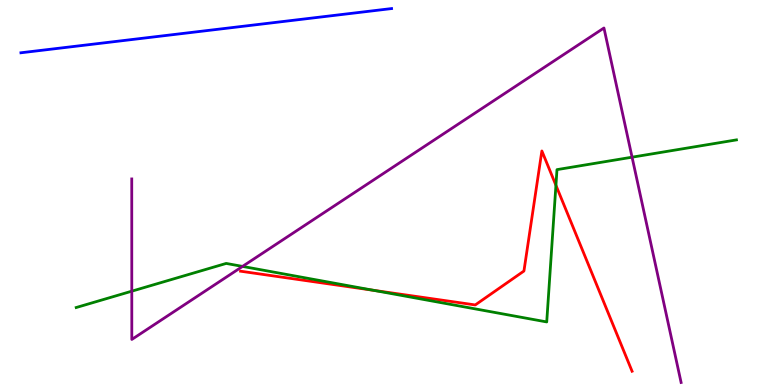[{'lines': ['blue', 'red'], 'intersections': []}, {'lines': ['green', 'red'], 'intersections': [{'x': 4.82, 'y': 2.46}, {'x': 7.17, 'y': 5.19}]}, {'lines': ['purple', 'red'], 'intersections': []}, {'lines': ['blue', 'green'], 'intersections': []}, {'lines': ['blue', 'purple'], 'intersections': []}, {'lines': ['green', 'purple'], 'intersections': [{'x': 1.7, 'y': 2.44}, {'x': 3.13, 'y': 3.08}, {'x': 8.16, 'y': 5.92}]}]